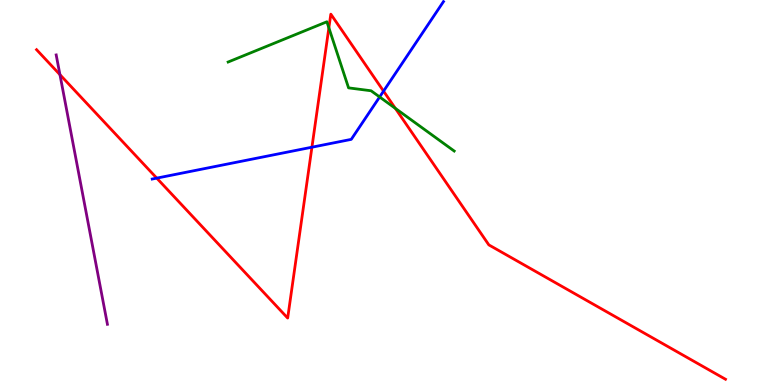[{'lines': ['blue', 'red'], 'intersections': [{'x': 2.02, 'y': 5.37}, {'x': 4.02, 'y': 6.18}, {'x': 4.95, 'y': 7.63}]}, {'lines': ['green', 'red'], 'intersections': [{'x': 4.24, 'y': 9.28}, {'x': 5.1, 'y': 7.19}]}, {'lines': ['purple', 'red'], 'intersections': [{'x': 0.773, 'y': 8.06}]}, {'lines': ['blue', 'green'], 'intersections': [{'x': 4.9, 'y': 7.48}]}, {'lines': ['blue', 'purple'], 'intersections': []}, {'lines': ['green', 'purple'], 'intersections': []}]